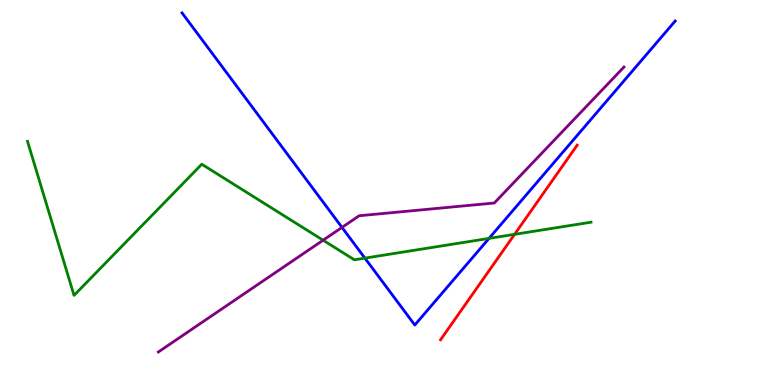[{'lines': ['blue', 'red'], 'intersections': []}, {'lines': ['green', 'red'], 'intersections': [{'x': 6.64, 'y': 3.91}]}, {'lines': ['purple', 'red'], 'intersections': []}, {'lines': ['blue', 'green'], 'intersections': [{'x': 4.71, 'y': 3.3}, {'x': 6.31, 'y': 3.81}]}, {'lines': ['blue', 'purple'], 'intersections': [{'x': 4.41, 'y': 4.09}]}, {'lines': ['green', 'purple'], 'intersections': [{'x': 4.17, 'y': 3.76}]}]